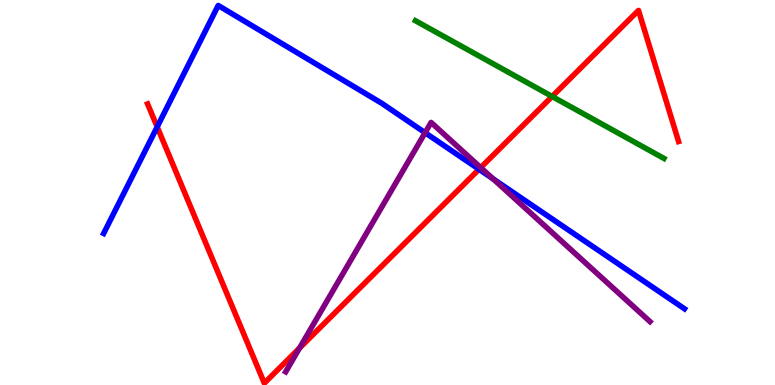[{'lines': ['blue', 'red'], 'intersections': [{'x': 2.03, 'y': 6.7}, {'x': 6.18, 'y': 5.6}]}, {'lines': ['green', 'red'], 'intersections': [{'x': 7.12, 'y': 7.49}]}, {'lines': ['purple', 'red'], 'intersections': [{'x': 3.86, 'y': 0.958}, {'x': 6.2, 'y': 5.65}]}, {'lines': ['blue', 'green'], 'intersections': []}, {'lines': ['blue', 'purple'], 'intersections': [{'x': 5.49, 'y': 6.55}, {'x': 6.36, 'y': 5.35}]}, {'lines': ['green', 'purple'], 'intersections': []}]